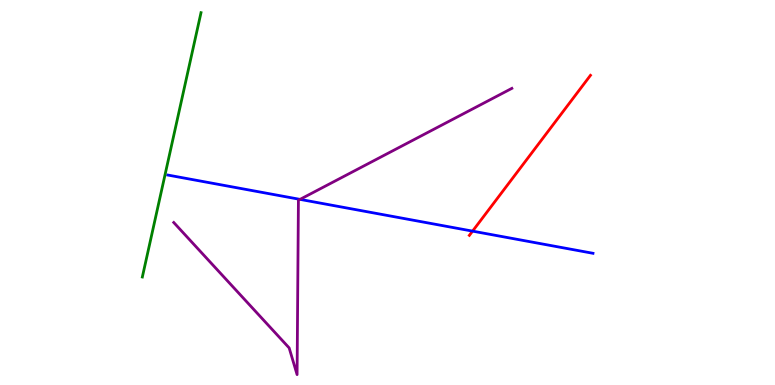[{'lines': ['blue', 'red'], 'intersections': [{'x': 6.1, 'y': 4.0}]}, {'lines': ['green', 'red'], 'intersections': []}, {'lines': ['purple', 'red'], 'intersections': []}, {'lines': ['blue', 'green'], 'intersections': []}, {'lines': ['blue', 'purple'], 'intersections': [{'x': 3.87, 'y': 4.82}]}, {'lines': ['green', 'purple'], 'intersections': []}]